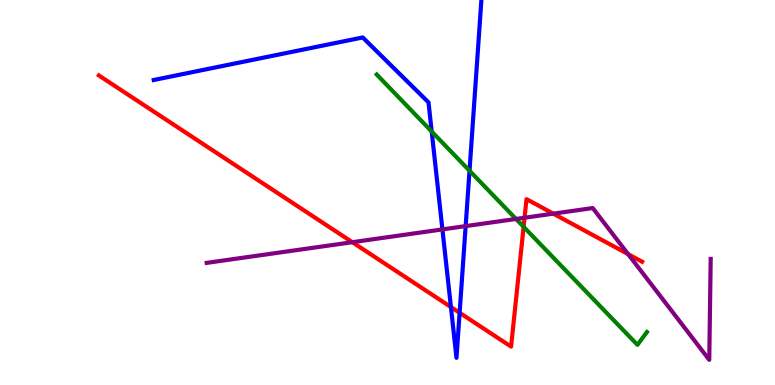[{'lines': ['blue', 'red'], 'intersections': [{'x': 5.82, 'y': 2.02}, {'x': 5.93, 'y': 1.88}]}, {'lines': ['green', 'red'], 'intersections': [{'x': 6.76, 'y': 4.11}]}, {'lines': ['purple', 'red'], 'intersections': [{'x': 4.55, 'y': 3.71}, {'x': 6.77, 'y': 4.34}, {'x': 7.14, 'y': 4.45}, {'x': 8.1, 'y': 3.4}]}, {'lines': ['blue', 'green'], 'intersections': [{'x': 5.57, 'y': 6.58}, {'x': 6.06, 'y': 5.57}]}, {'lines': ['blue', 'purple'], 'intersections': [{'x': 5.71, 'y': 4.04}, {'x': 6.01, 'y': 4.13}]}, {'lines': ['green', 'purple'], 'intersections': [{'x': 6.66, 'y': 4.31}]}]